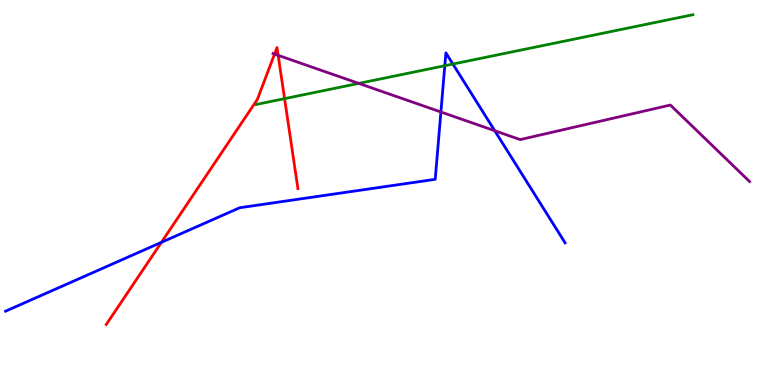[{'lines': ['blue', 'red'], 'intersections': [{'x': 2.08, 'y': 3.71}]}, {'lines': ['green', 'red'], 'intersections': [{'x': 3.67, 'y': 7.44}]}, {'lines': ['purple', 'red'], 'intersections': [{'x': 3.54, 'y': 8.6}, {'x': 3.59, 'y': 8.56}]}, {'lines': ['blue', 'green'], 'intersections': [{'x': 5.74, 'y': 8.29}, {'x': 5.84, 'y': 8.34}]}, {'lines': ['blue', 'purple'], 'intersections': [{'x': 5.69, 'y': 7.09}, {'x': 6.38, 'y': 6.6}]}, {'lines': ['green', 'purple'], 'intersections': [{'x': 4.63, 'y': 7.83}]}]